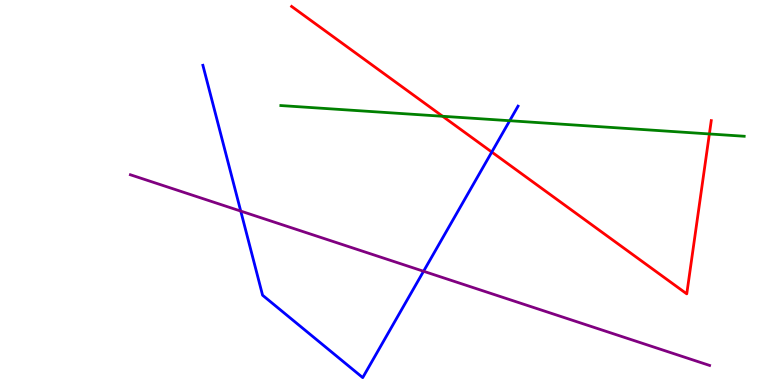[{'lines': ['blue', 'red'], 'intersections': [{'x': 6.35, 'y': 6.05}]}, {'lines': ['green', 'red'], 'intersections': [{'x': 5.71, 'y': 6.98}, {'x': 9.15, 'y': 6.52}]}, {'lines': ['purple', 'red'], 'intersections': []}, {'lines': ['blue', 'green'], 'intersections': [{'x': 6.58, 'y': 6.86}]}, {'lines': ['blue', 'purple'], 'intersections': [{'x': 3.11, 'y': 4.52}, {'x': 5.47, 'y': 2.95}]}, {'lines': ['green', 'purple'], 'intersections': []}]